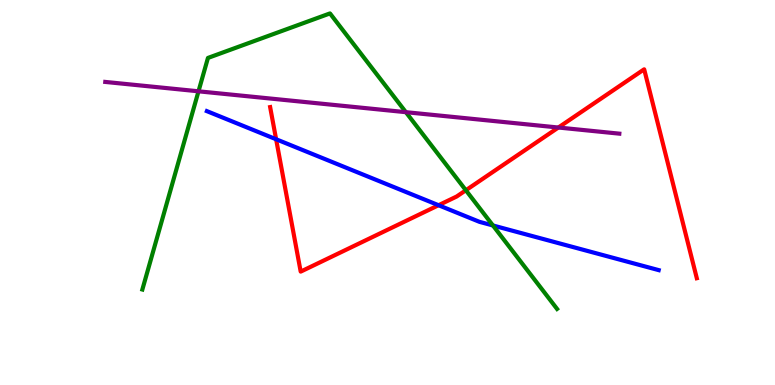[{'lines': ['blue', 'red'], 'intersections': [{'x': 3.56, 'y': 6.38}, {'x': 5.66, 'y': 4.67}]}, {'lines': ['green', 'red'], 'intersections': [{'x': 6.01, 'y': 5.06}]}, {'lines': ['purple', 'red'], 'intersections': [{'x': 7.2, 'y': 6.69}]}, {'lines': ['blue', 'green'], 'intersections': [{'x': 6.36, 'y': 4.14}]}, {'lines': ['blue', 'purple'], 'intersections': []}, {'lines': ['green', 'purple'], 'intersections': [{'x': 2.56, 'y': 7.63}, {'x': 5.24, 'y': 7.09}]}]